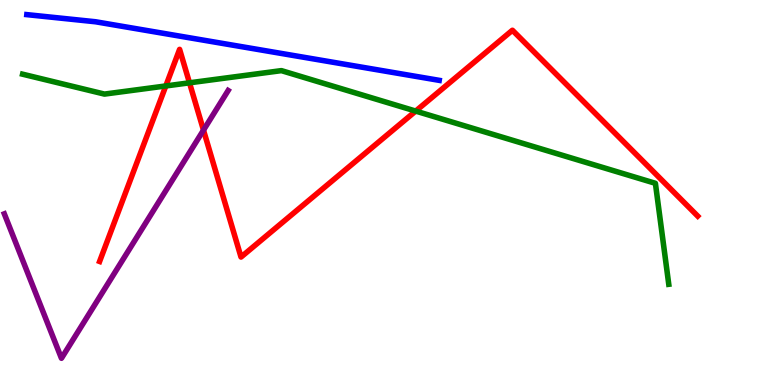[{'lines': ['blue', 'red'], 'intersections': []}, {'lines': ['green', 'red'], 'intersections': [{'x': 2.14, 'y': 7.77}, {'x': 2.45, 'y': 7.85}, {'x': 5.36, 'y': 7.11}]}, {'lines': ['purple', 'red'], 'intersections': [{'x': 2.63, 'y': 6.62}]}, {'lines': ['blue', 'green'], 'intersections': []}, {'lines': ['blue', 'purple'], 'intersections': []}, {'lines': ['green', 'purple'], 'intersections': []}]